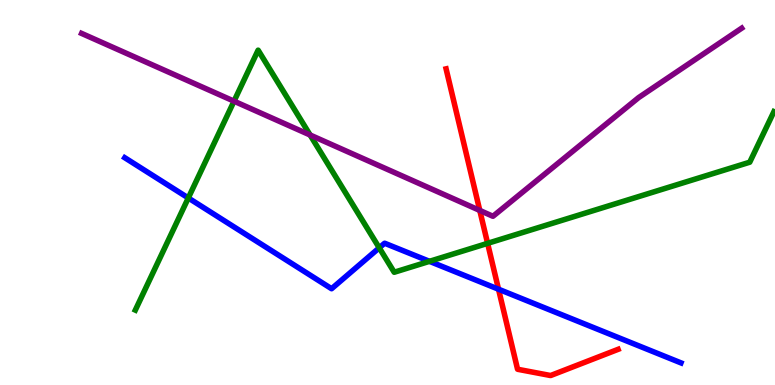[{'lines': ['blue', 'red'], 'intersections': [{'x': 6.43, 'y': 2.49}]}, {'lines': ['green', 'red'], 'intersections': [{'x': 6.29, 'y': 3.68}]}, {'lines': ['purple', 'red'], 'intersections': [{'x': 6.19, 'y': 4.53}]}, {'lines': ['blue', 'green'], 'intersections': [{'x': 2.43, 'y': 4.86}, {'x': 4.89, 'y': 3.56}, {'x': 5.54, 'y': 3.21}]}, {'lines': ['blue', 'purple'], 'intersections': []}, {'lines': ['green', 'purple'], 'intersections': [{'x': 3.02, 'y': 7.37}, {'x': 4.0, 'y': 6.49}]}]